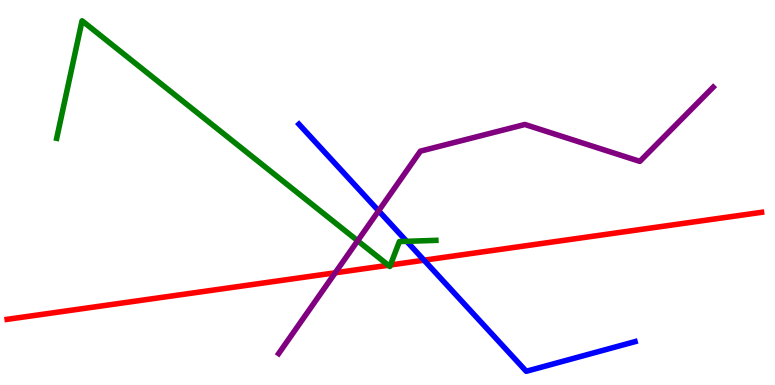[{'lines': ['blue', 'red'], 'intersections': [{'x': 5.47, 'y': 3.24}]}, {'lines': ['green', 'red'], 'intersections': [{'x': 5.01, 'y': 3.11}, {'x': 5.04, 'y': 3.12}]}, {'lines': ['purple', 'red'], 'intersections': [{'x': 4.33, 'y': 2.91}]}, {'lines': ['blue', 'green'], 'intersections': [{'x': 5.25, 'y': 3.73}]}, {'lines': ['blue', 'purple'], 'intersections': [{'x': 4.89, 'y': 4.52}]}, {'lines': ['green', 'purple'], 'intersections': [{'x': 4.61, 'y': 3.75}]}]